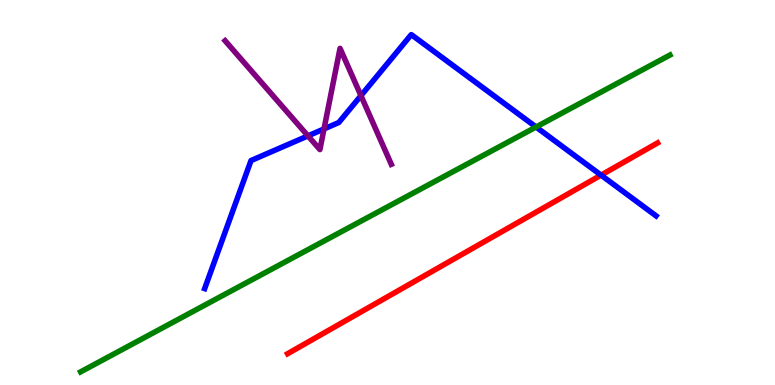[{'lines': ['blue', 'red'], 'intersections': [{'x': 7.76, 'y': 5.45}]}, {'lines': ['green', 'red'], 'intersections': []}, {'lines': ['purple', 'red'], 'intersections': []}, {'lines': ['blue', 'green'], 'intersections': [{'x': 6.92, 'y': 6.7}]}, {'lines': ['blue', 'purple'], 'intersections': [{'x': 3.97, 'y': 6.47}, {'x': 4.18, 'y': 6.65}, {'x': 4.66, 'y': 7.52}]}, {'lines': ['green', 'purple'], 'intersections': []}]